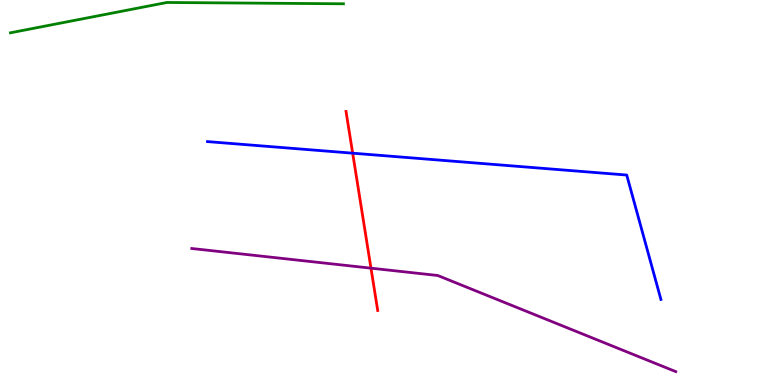[{'lines': ['blue', 'red'], 'intersections': [{'x': 4.55, 'y': 6.02}]}, {'lines': ['green', 'red'], 'intersections': []}, {'lines': ['purple', 'red'], 'intersections': [{'x': 4.79, 'y': 3.03}]}, {'lines': ['blue', 'green'], 'intersections': []}, {'lines': ['blue', 'purple'], 'intersections': []}, {'lines': ['green', 'purple'], 'intersections': []}]